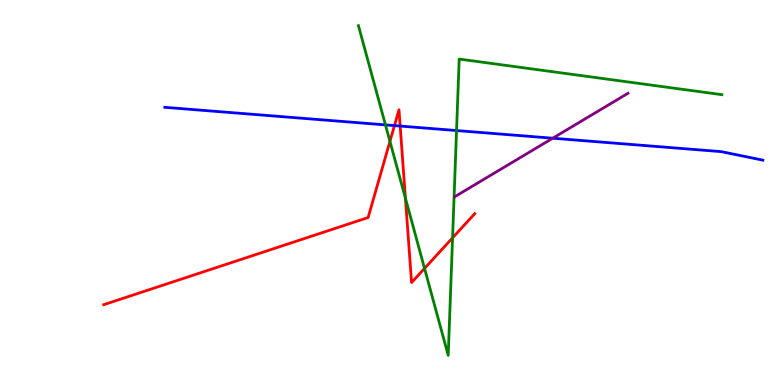[{'lines': ['blue', 'red'], 'intersections': [{'x': 5.09, 'y': 6.74}, {'x': 5.16, 'y': 6.73}]}, {'lines': ['green', 'red'], 'intersections': [{'x': 5.03, 'y': 6.33}, {'x': 5.23, 'y': 4.85}, {'x': 5.48, 'y': 3.03}, {'x': 5.84, 'y': 3.82}]}, {'lines': ['purple', 'red'], 'intersections': []}, {'lines': ['blue', 'green'], 'intersections': [{'x': 4.97, 'y': 6.76}, {'x': 5.89, 'y': 6.61}]}, {'lines': ['blue', 'purple'], 'intersections': [{'x': 7.13, 'y': 6.41}]}, {'lines': ['green', 'purple'], 'intersections': []}]